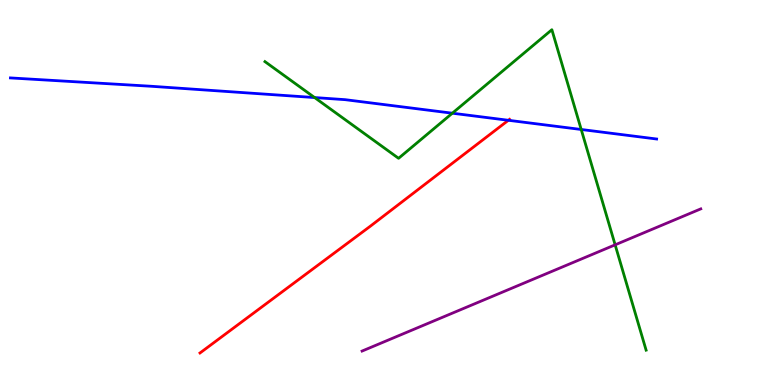[{'lines': ['blue', 'red'], 'intersections': [{'x': 6.56, 'y': 6.88}]}, {'lines': ['green', 'red'], 'intersections': []}, {'lines': ['purple', 'red'], 'intersections': []}, {'lines': ['blue', 'green'], 'intersections': [{'x': 4.06, 'y': 7.47}, {'x': 5.84, 'y': 7.06}, {'x': 7.5, 'y': 6.64}]}, {'lines': ['blue', 'purple'], 'intersections': []}, {'lines': ['green', 'purple'], 'intersections': [{'x': 7.94, 'y': 3.64}]}]